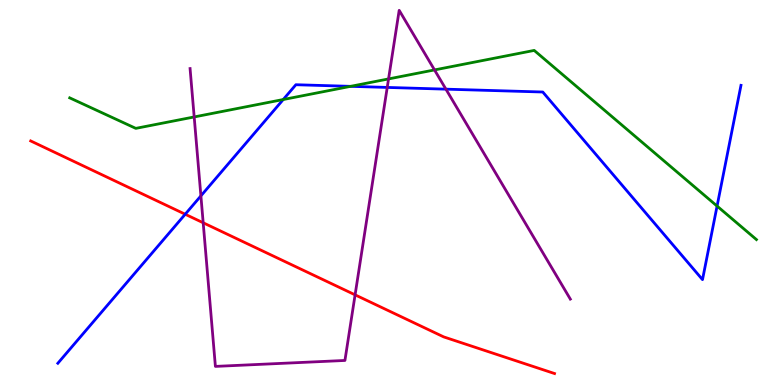[{'lines': ['blue', 'red'], 'intersections': [{'x': 2.39, 'y': 4.44}]}, {'lines': ['green', 'red'], 'intersections': []}, {'lines': ['purple', 'red'], 'intersections': [{'x': 2.62, 'y': 4.21}, {'x': 4.58, 'y': 2.34}]}, {'lines': ['blue', 'green'], 'intersections': [{'x': 3.65, 'y': 7.42}, {'x': 4.52, 'y': 7.76}, {'x': 9.25, 'y': 4.65}]}, {'lines': ['blue', 'purple'], 'intersections': [{'x': 2.59, 'y': 4.91}, {'x': 5.0, 'y': 7.73}, {'x': 5.75, 'y': 7.68}]}, {'lines': ['green', 'purple'], 'intersections': [{'x': 2.51, 'y': 6.96}, {'x': 5.01, 'y': 7.95}, {'x': 5.61, 'y': 8.18}]}]